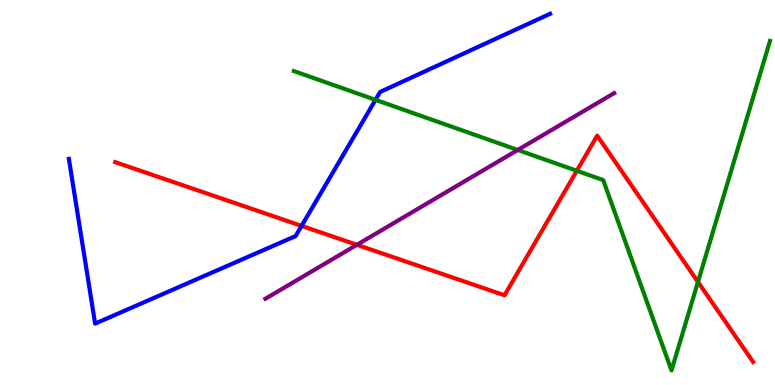[{'lines': ['blue', 'red'], 'intersections': [{'x': 3.89, 'y': 4.13}]}, {'lines': ['green', 'red'], 'intersections': [{'x': 7.44, 'y': 5.56}, {'x': 9.01, 'y': 2.68}]}, {'lines': ['purple', 'red'], 'intersections': [{'x': 4.61, 'y': 3.64}]}, {'lines': ['blue', 'green'], 'intersections': [{'x': 4.85, 'y': 7.41}]}, {'lines': ['blue', 'purple'], 'intersections': []}, {'lines': ['green', 'purple'], 'intersections': [{'x': 6.68, 'y': 6.1}]}]